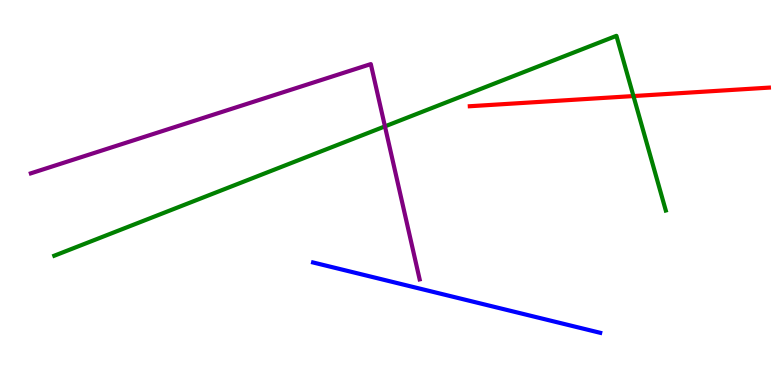[{'lines': ['blue', 'red'], 'intersections': []}, {'lines': ['green', 'red'], 'intersections': [{'x': 8.17, 'y': 7.51}]}, {'lines': ['purple', 'red'], 'intersections': []}, {'lines': ['blue', 'green'], 'intersections': []}, {'lines': ['blue', 'purple'], 'intersections': []}, {'lines': ['green', 'purple'], 'intersections': [{'x': 4.97, 'y': 6.72}]}]